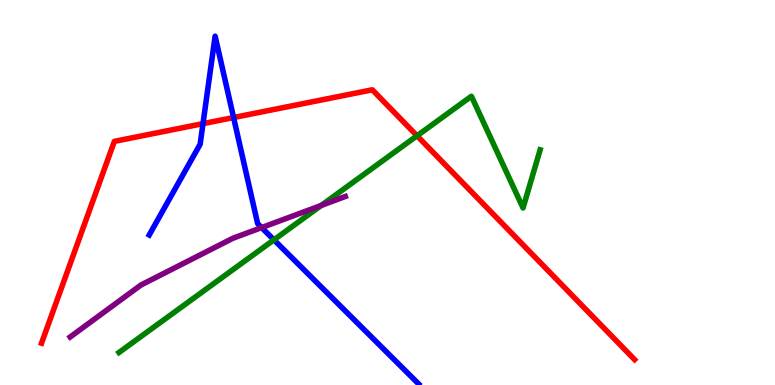[{'lines': ['blue', 'red'], 'intersections': [{'x': 2.62, 'y': 6.79}, {'x': 3.01, 'y': 6.95}]}, {'lines': ['green', 'red'], 'intersections': [{'x': 5.38, 'y': 6.47}]}, {'lines': ['purple', 'red'], 'intersections': []}, {'lines': ['blue', 'green'], 'intersections': [{'x': 3.53, 'y': 3.77}]}, {'lines': ['blue', 'purple'], 'intersections': [{'x': 3.38, 'y': 4.09}]}, {'lines': ['green', 'purple'], 'intersections': [{'x': 4.14, 'y': 4.66}]}]